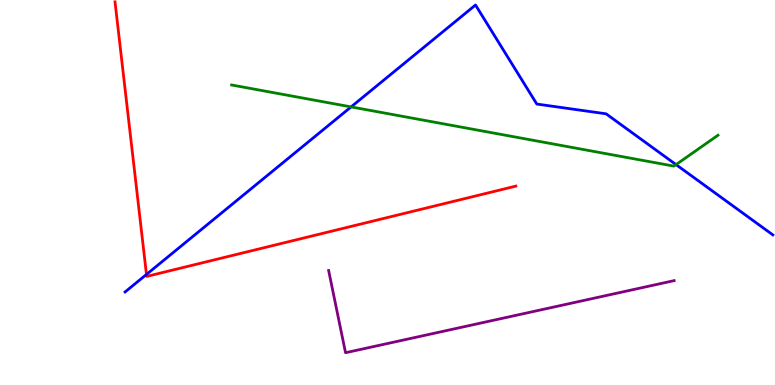[{'lines': ['blue', 'red'], 'intersections': [{'x': 1.89, 'y': 2.87}]}, {'lines': ['green', 'red'], 'intersections': []}, {'lines': ['purple', 'red'], 'intersections': []}, {'lines': ['blue', 'green'], 'intersections': [{'x': 4.53, 'y': 7.22}, {'x': 8.72, 'y': 5.72}]}, {'lines': ['blue', 'purple'], 'intersections': []}, {'lines': ['green', 'purple'], 'intersections': []}]